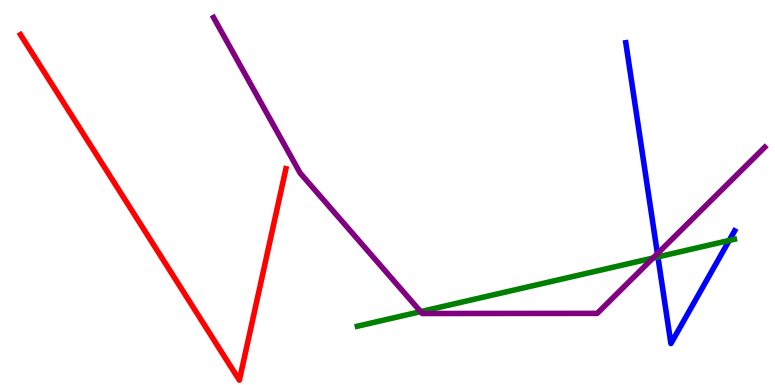[{'lines': ['blue', 'red'], 'intersections': []}, {'lines': ['green', 'red'], 'intersections': []}, {'lines': ['purple', 'red'], 'intersections': []}, {'lines': ['blue', 'green'], 'intersections': [{'x': 8.49, 'y': 3.33}, {'x': 9.41, 'y': 3.75}]}, {'lines': ['blue', 'purple'], 'intersections': [{'x': 8.48, 'y': 3.41}]}, {'lines': ['green', 'purple'], 'intersections': [{'x': 5.43, 'y': 1.91}, {'x': 8.43, 'y': 3.3}]}]